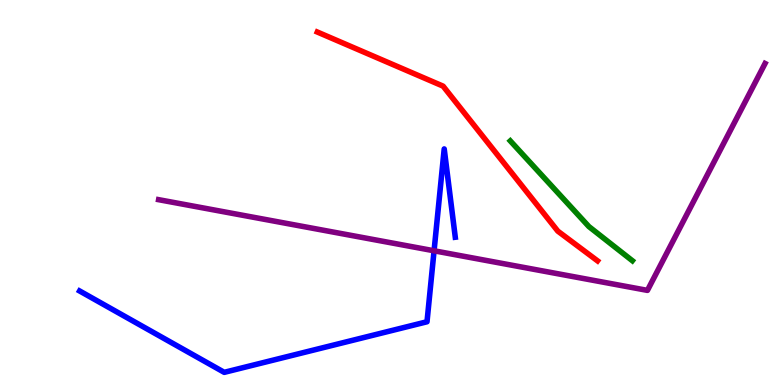[{'lines': ['blue', 'red'], 'intersections': []}, {'lines': ['green', 'red'], 'intersections': []}, {'lines': ['purple', 'red'], 'intersections': []}, {'lines': ['blue', 'green'], 'intersections': []}, {'lines': ['blue', 'purple'], 'intersections': [{'x': 5.6, 'y': 3.49}]}, {'lines': ['green', 'purple'], 'intersections': []}]